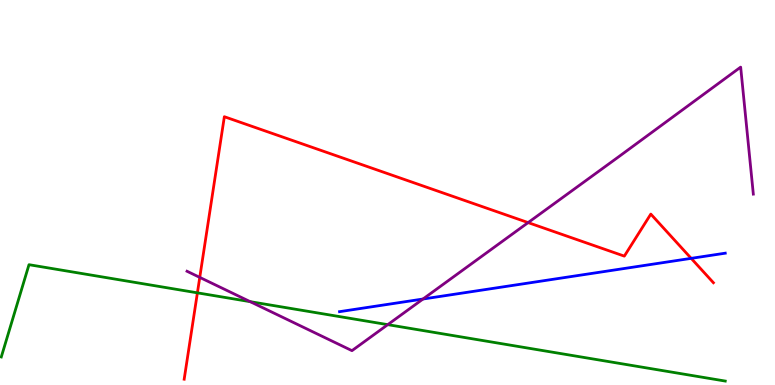[{'lines': ['blue', 'red'], 'intersections': [{'x': 8.92, 'y': 3.29}]}, {'lines': ['green', 'red'], 'intersections': [{'x': 2.55, 'y': 2.39}]}, {'lines': ['purple', 'red'], 'intersections': [{'x': 2.58, 'y': 2.8}, {'x': 6.81, 'y': 4.22}]}, {'lines': ['blue', 'green'], 'intersections': []}, {'lines': ['blue', 'purple'], 'intersections': [{'x': 5.46, 'y': 2.23}]}, {'lines': ['green', 'purple'], 'intersections': [{'x': 3.23, 'y': 2.16}, {'x': 5.0, 'y': 1.57}]}]